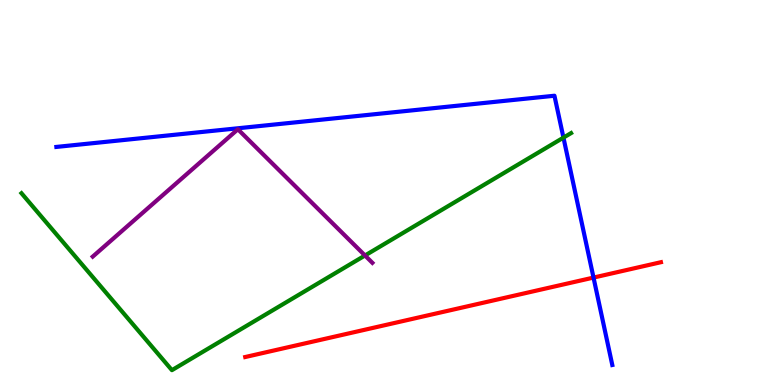[{'lines': ['blue', 'red'], 'intersections': [{'x': 7.66, 'y': 2.79}]}, {'lines': ['green', 'red'], 'intersections': []}, {'lines': ['purple', 'red'], 'intersections': []}, {'lines': ['blue', 'green'], 'intersections': [{'x': 7.27, 'y': 6.43}]}, {'lines': ['blue', 'purple'], 'intersections': []}, {'lines': ['green', 'purple'], 'intersections': [{'x': 4.71, 'y': 3.36}]}]